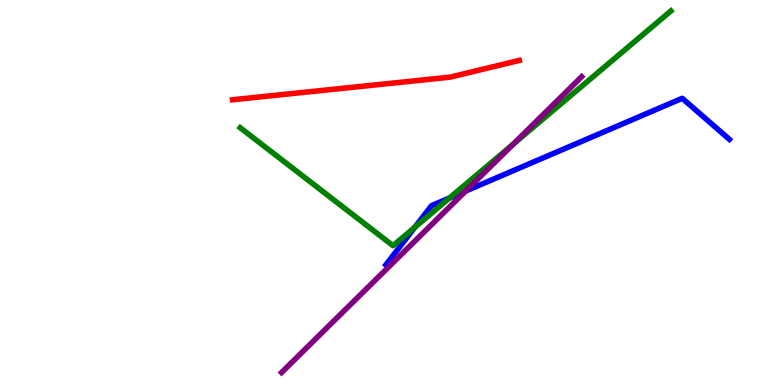[{'lines': ['blue', 'red'], 'intersections': []}, {'lines': ['green', 'red'], 'intersections': []}, {'lines': ['purple', 'red'], 'intersections': []}, {'lines': ['blue', 'green'], 'intersections': [{'x': 5.35, 'y': 4.1}, {'x': 5.8, 'y': 4.86}]}, {'lines': ['blue', 'purple'], 'intersections': [{'x': 6.01, 'y': 5.04}]}, {'lines': ['green', 'purple'], 'intersections': [{'x': 6.62, 'y': 6.26}]}]